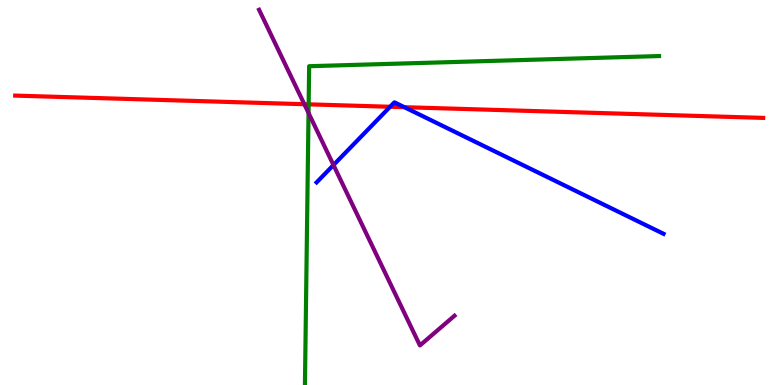[{'lines': ['blue', 'red'], 'intersections': [{'x': 5.03, 'y': 7.23}, {'x': 5.22, 'y': 7.22}]}, {'lines': ['green', 'red'], 'intersections': [{'x': 3.98, 'y': 7.29}]}, {'lines': ['purple', 'red'], 'intersections': [{'x': 3.93, 'y': 7.29}]}, {'lines': ['blue', 'green'], 'intersections': []}, {'lines': ['blue', 'purple'], 'intersections': [{'x': 4.3, 'y': 5.71}]}, {'lines': ['green', 'purple'], 'intersections': [{'x': 3.98, 'y': 7.07}]}]